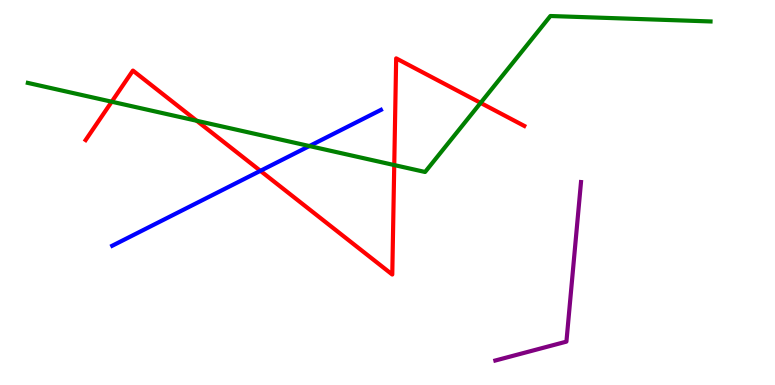[{'lines': ['blue', 'red'], 'intersections': [{'x': 3.36, 'y': 5.56}]}, {'lines': ['green', 'red'], 'intersections': [{'x': 1.44, 'y': 7.36}, {'x': 2.54, 'y': 6.86}, {'x': 5.09, 'y': 5.71}, {'x': 6.2, 'y': 7.33}]}, {'lines': ['purple', 'red'], 'intersections': []}, {'lines': ['blue', 'green'], 'intersections': [{'x': 3.99, 'y': 6.21}]}, {'lines': ['blue', 'purple'], 'intersections': []}, {'lines': ['green', 'purple'], 'intersections': []}]